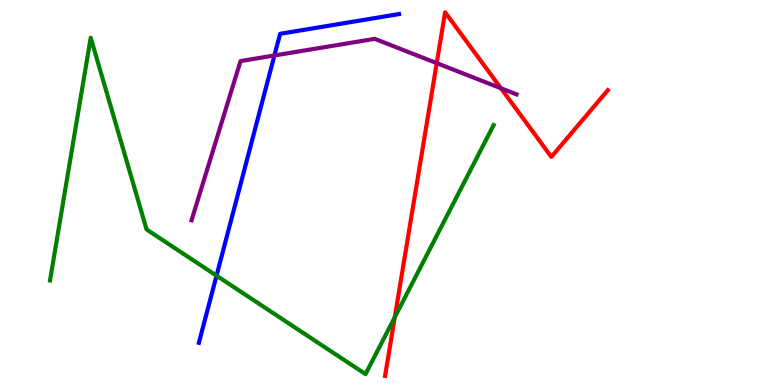[{'lines': ['blue', 'red'], 'intersections': []}, {'lines': ['green', 'red'], 'intersections': [{'x': 5.09, 'y': 1.76}]}, {'lines': ['purple', 'red'], 'intersections': [{'x': 5.64, 'y': 8.36}, {'x': 6.46, 'y': 7.71}]}, {'lines': ['blue', 'green'], 'intersections': [{'x': 2.79, 'y': 2.84}]}, {'lines': ['blue', 'purple'], 'intersections': [{'x': 3.54, 'y': 8.56}]}, {'lines': ['green', 'purple'], 'intersections': []}]